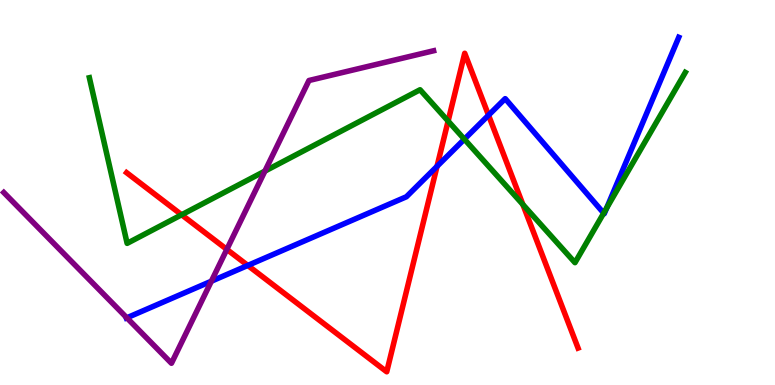[{'lines': ['blue', 'red'], 'intersections': [{'x': 3.2, 'y': 3.11}, {'x': 5.64, 'y': 5.68}, {'x': 6.3, 'y': 7.01}]}, {'lines': ['green', 'red'], 'intersections': [{'x': 2.34, 'y': 4.42}, {'x': 5.78, 'y': 6.86}, {'x': 6.75, 'y': 4.69}]}, {'lines': ['purple', 'red'], 'intersections': [{'x': 2.93, 'y': 3.52}]}, {'lines': ['blue', 'green'], 'intersections': [{'x': 5.99, 'y': 6.38}, {'x': 7.79, 'y': 4.46}, {'x': 7.83, 'y': 4.59}]}, {'lines': ['blue', 'purple'], 'intersections': [{'x': 1.64, 'y': 1.75}, {'x': 2.73, 'y': 2.7}]}, {'lines': ['green', 'purple'], 'intersections': [{'x': 3.42, 'y': 5.56}]}]